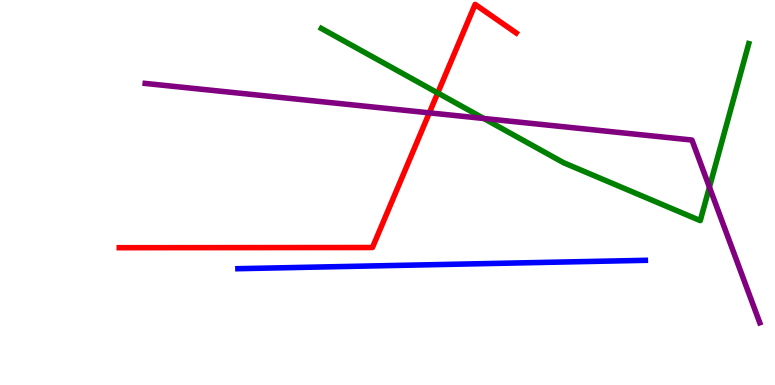[{'lines': ['blue', 'red'], 'intersections': []}, {'lines': ['green', 'red'], 'intersections': [{'x': 5.65, 'y': 7.59}]}, {'lines': ['purple', 'red'], 'intersections': [{'x': 5.54, 'y': 7.07}]}, {'lines': ['blue', 'green'], 'intersections': []}, {'lines': ['blue', 'purple'], 'intersections': []}, {'lines': ['green', 'purple'], 'intersections': [{'x': 6.24, 'y': 6.92}, {'x': 9.15, 'y': 5.14}]}]